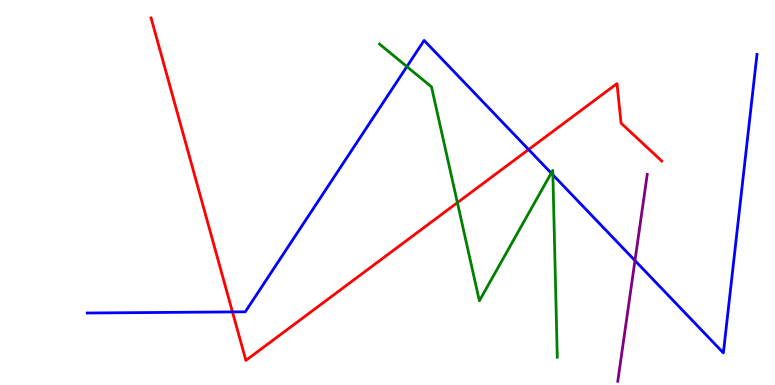[{'lines': ['blue', 'red'], 'intersections': [{'x': 3.0, 'y': 1.9}, {'x': 6.82, 'y': 6.12}]}, {'lines': ['green', 'red'], 'intersections': [{'x': 5.9, 'y': 4.74}]}, {'lines': ['purple', 'red'], 'intersections': []}, {'lines': ['blue', 'green'], 'intersections': [{'x': 5.25, 'y': 8.27}, {'x': 7.11, 'y': 5.5}, {'x': 7.13, 'y': 5.46}]}, {'lines': ['blue', 'purple'], 'intersections': [{'x': 8.19, 'y': 3.23}]}, {'lines': ['green', 'purple'], 'intersections': []}]